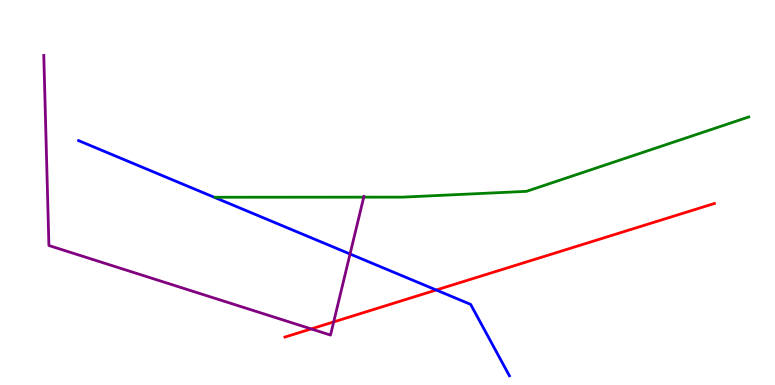[{'lines': ['blue', 'red'], 'intersections': [{'x': 5.63, 'y': 2.47}]}, {'lines': ['green', 'red'], 'intersections': []}, {'lines': ['purple', 'red'], 'intersections': [{'x': 4.01, 'y': 1.46}, {'x': 4.31, 'y': 1.64}]}, {'lines': ['blue', 'green'], 'intersections': []}, {'lines': ['blue', 'purple'], 'intersections': [{'x': 4.52, 'y': 3.4}]}, {'lines': ['green', 'purple'], 'intersections': [{'x': 4.69, 'y': 4.88}]}]